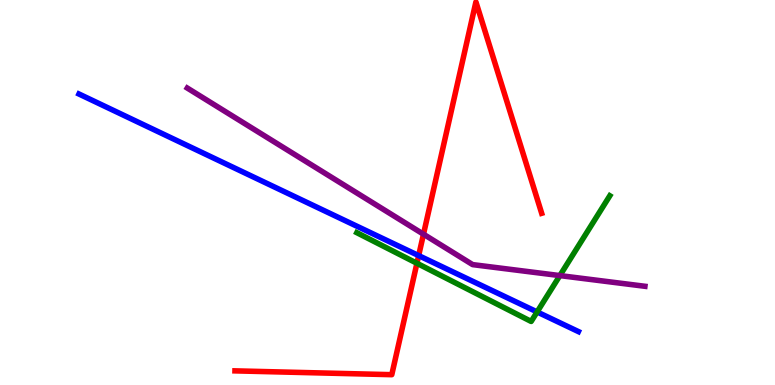[{'lines': ['blue', 'red'], 'intersections': [{'x': 5.4, 'y': 3.36}]}, {'lines': ['green', 'red'], 'intersections': [{'x': 5.38, 'y': 3.16}]}, {'lines': ['purple', 'red'], 'intersections': [{'x': 5.46, 'y': 3.92}]}, {'lines': ['blue', 'green'], 'intersections': [{'x': 6.93, 'y': 1.9}]}, {'lines': ['blue', 'purple'], 'intersections': []}, {'lines': ['green', 'purple'], 'intersections': [{'x': 7.22, 'y': 2.84}]}]